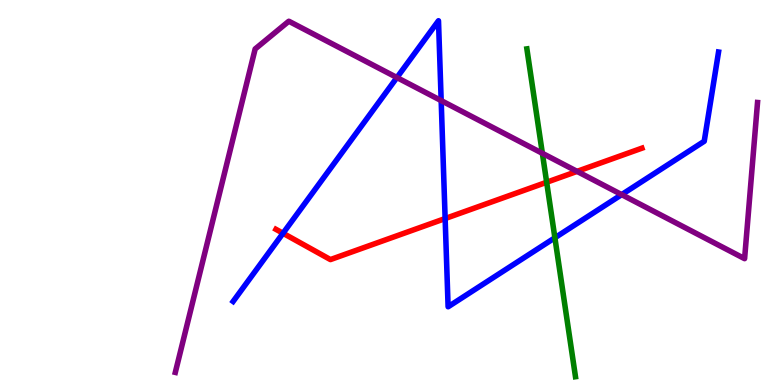[{'lines': ['blue', 'red'], 'intersections': [{'x': 3.65, 'y': 3.94}, {'x': 5.74, 'y': 4.32}]}, {'lines': ['green', 'red'], 'intersections': [{'x': 7.05, 'y': 5.27}]}, {'lines': ['purple', 'red'], 'intersections': [{'x': 7.45, 'y': 5.55}]}, {'lines': ['blue', 'green'], 'intersections': [{'x': 7.16, 'y': 3.82}]}, {'lines': ['blue', 'purple'], 'intersections': [{'x': 5.12, 'y': 7.99}, {'x': 5.69, 'y': 7.39}, {'x': 8.02, 'y': 4.94}]}, {'lines': ['green', 'purple'], 'intersections': [{'x': 7.0, 'y': 6.02}]}]